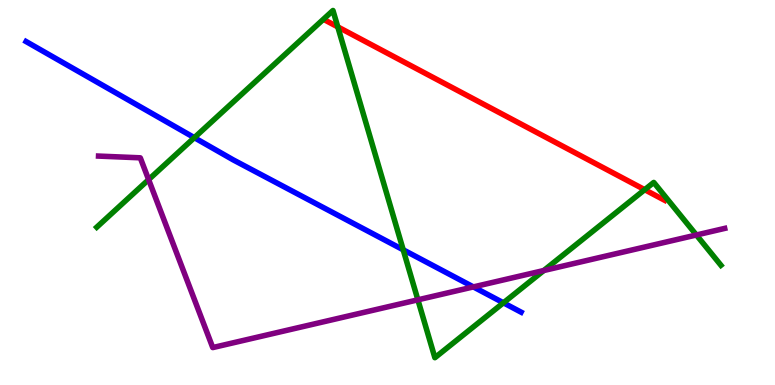[{'lines': ['blue', 'red'], 'intersections': []}, {'lines': ['green', 'red'], 'intersections': [{'x': 4.36, 'y': 9.3}, {'x': 8.32, 'y': 5.07}]}, {'lines': ['purple', 'red'], 'intersections': []}, {'lines': ['blue', 'green'], 'intersections': [{'x': 2.51, 'y': 6.42}, {'x': 5.2, 'y': 3.51}, {'x': 6.5, 'y': 2.13}]}, {'lines': ['blue', 'purple'], 'intersections': [{'x': 6.11, 'y': 2.55}]}, {'lines': ['green', 'purple'], 'intersections': [{'x': 1.92, 'y': 5.33}, {'x': 5.39, 'y': 2.21}, {'x': 7.02, 'y': 2.97}, {'x': 8.99, 'y': 3.9}]}]